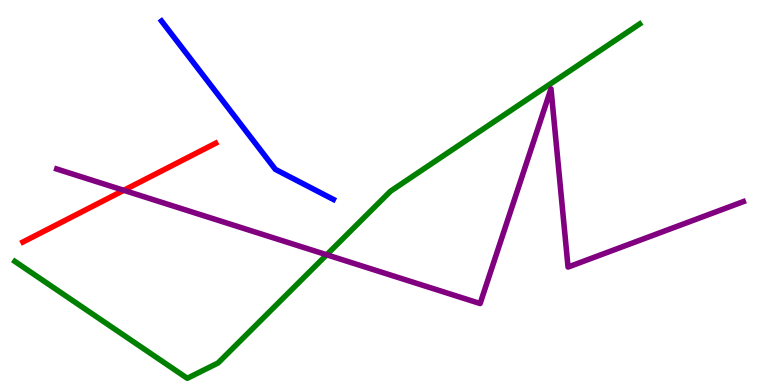[{'lines': ['blue', 'red'], 'intersections': []}, {'lines': ['green', 'red'], 'intersections': []}, {'lines': ['purple', 'red'], 'intersections': [{'x': 1.6, 'y': 5.06}]}, {'lines': ['blue', 'green'], 'intersections': []}, {'lines': ['blue', 'purple'], 'intersections': []}, {'lines': ['green', 'purple'], 'intersections': [{'x': 4.22, 'y': 3.38}]}]